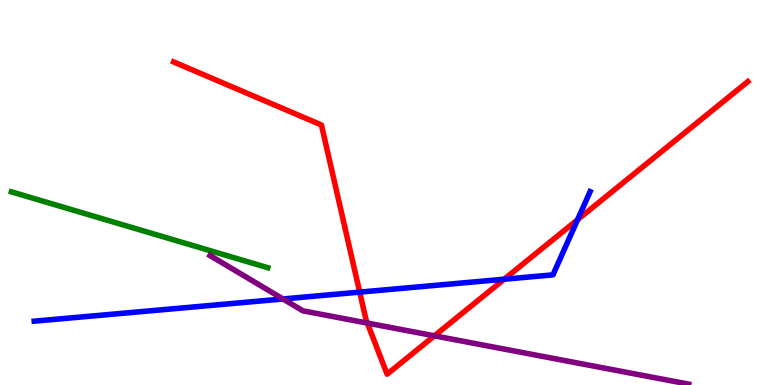[{'lines': ['blue', 'red'], 'intersections': [{'x': 4.64, 'y': 2.41}, {'x': 6.51, 'y': 2.75}, {'x': 7.45, 'y': 4.29}]}, {'lines': ['green', 'red'], 'intersections': []}, {'lines': ['purple', 'red'], 'intersections': [{'x': 4.74, 'y': 1.61}, {'x': 5.61, 'y': 1.28}]}, {'lines': ['blue', 'green'], 'intersections': []}, {'lines': ['blue', 'purple'], 'intersections': [{'x': 3.65, 'y': 2.23}]}, {'lines': ['green', 'purple'], 'intersections': []}]